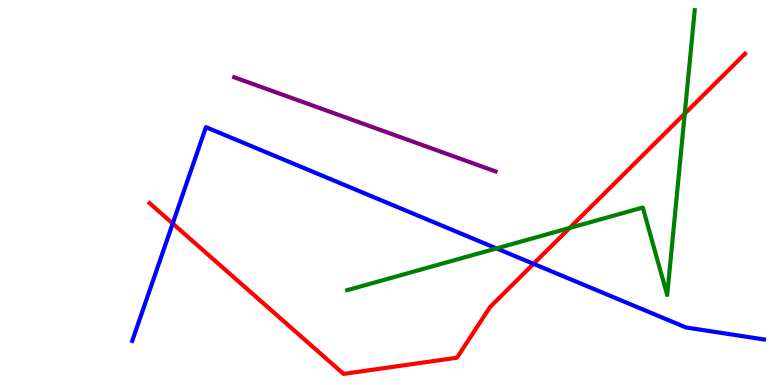[{'lines': ['blue', 'red'], 'intersections': [{'x': 2.23, 'y': 4.19}, {'x': 6.88, 'y': 3.15}]}, {'lines': ['green', 'red'], 'intersections': [{'x': 7.35, 'y': 4.08}, {'x': 8.84, 'y': 7.05}]}, {'lines': ['purple', 'red'], 'intersections': []}, {'lines': ['blue', 'green'], 'intersections': [{'x': 6.41, 'y': 3.55}]}, {'lines': ['blue', 'purple'], 'intersections': []}, {'lines': ['green', 'purple'], 'intersections': []}]